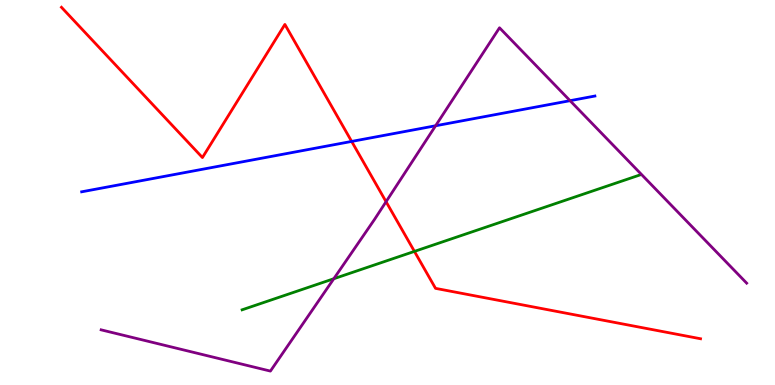[{'lines': ['blue', 'red'], 'intersections': [{'x': 4.54, 'y': 6.33}]}, {'lines': ['green', 'red'], 'intersections': [{'x': 5.35, 'y': 3.47}]}, {'lines': ['purple', 'red'], 'intersections': [{'x': 4.98, 'y': 4.76}]}, {'lines': ['blue', 'green'], 'intersections': []}, {'lines': ['blue', 'purple'], 'intersections': [{'x': 5.62, 'y': 6.73}, {'x': 7.36, 'y': 7.39}]}, {'lines': ['green', 'purple'], 'intersections': [{'x': 4.31, 'y': 2.76}]}]